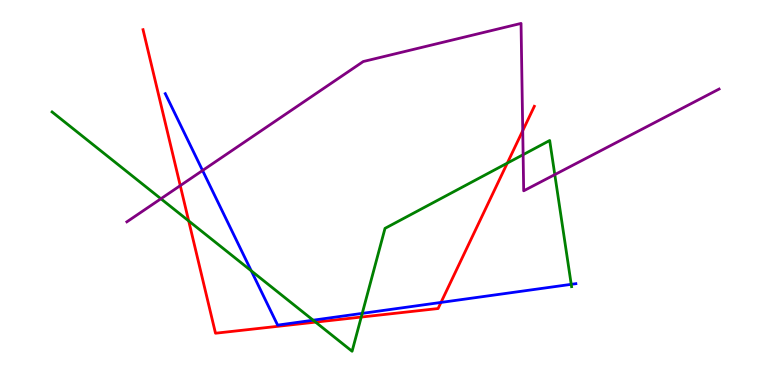[{'lines': ['blue', 'red'], 'intersections': [{'x': 5.69, 'y': 2.14}]}, {'lines': ['green', 'red'], 'intersections': [{'x': 2.43, 'y': 4.26}, {'x': 4.07, 'y': 1.63}, {'x': 4.66, 'y': 1.76}, {'x': 6.55, 'y': 5.76}]}, {'lines': ['purple', 'red'], 'intersections': [{'x': 2.33, 'y': 5.18}, {'x': 6.74, 'y': 6.61}]}, {'lines': ['blue', 'green'], 'intersections': [{'x': 3.24, 'y': 2.96}, {'x': 4.04, 'y': 1.68}, {'x': 4.67, 'y': 1.86}, {'x': 7.37, 'y': 2.61}]}, {'lines': ['blue', 'purple'], 'intersections': [{'x': 2.61, 'y': 5.57}]}, {'lines': ['green', 'purple'], 'intersections': [{'x': 2.08, 'y': 4.84}, {'x': 6.75, 'y': 5.98}, {'x': 7.16, 'y': 5.46}]}]